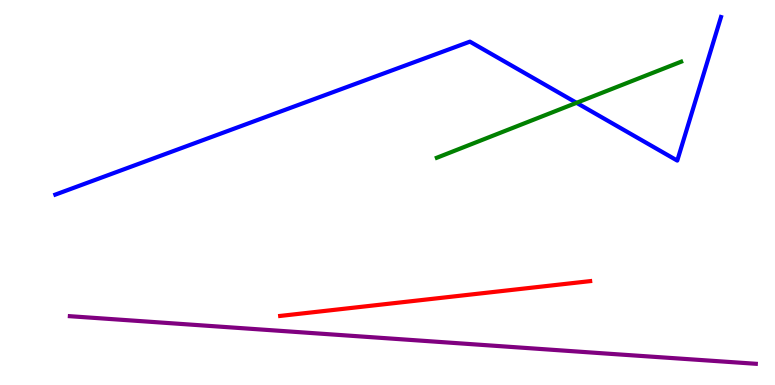[{'lines': ['blue', 'red'], 'intersections': []}, {'lines': ['green', 'red'], 'intersections': []}, {'lines': ['purple', 'red'], 'intersections': []}, {'lines': ['blue', 'green'], 'intersections': [{'x': 7.44, 'y': 7.33}]}, {'lines': ['blue', 'purple'], 'intersections': []}, {'lines': ['green', 'purple'], 'intersections': []}]